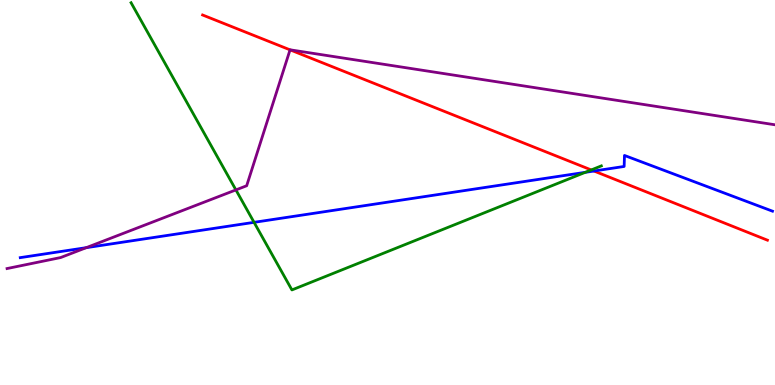[{'lines': ['blue', 'red'], 'intersections': [{'x': 7.66, 'y': 5.56}]}, {'lines': ['green', 'red'], 'intersections': [{'x': 7.63, 'y': 5.59}]}, {'lines': ['purple', 'red'], 'intersections': [{'x': 3.74, 'y': 8.71}]}, {'lines': ['blue', 'green'], 'intersections': [{'x': 3.28, 'y': 4.23}, {'x': 7.55, 'y': 5.52}]}, {'lines': ['blue', 'purple'], 'intersections': [{'x': 1.11, 'y': 3.57}]}, {'lines': ['green', 'purple'], 'intersections': [{'x': 3.04, 'y': 5.07}]}]